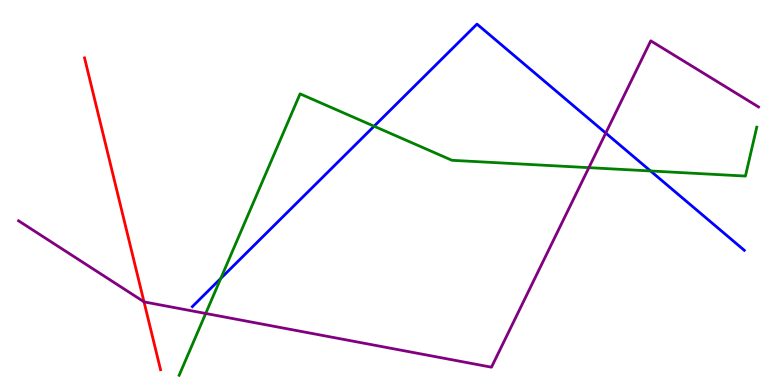[{'lines': ['blue', 'red'], 'intersections': []}, {'lines': ['green', 'red'], 'intersections': []}, {'lines': ['purple', 'red'], 'intersections': [{'x': 1.86, 'y': 2.16}]}, {'lines': ['blue', 'green'], 'intersections': [{'x': 2.85, 'y': 2.77}, {'x': 4.83, 'y': 6.72}, {'x': 8.39, 'y': 5.56}]}, {'lines': ['blue', 'purple'], 'intersections': [{'x': 7.82, 'y': 6.54}]}, {'lines': ['green', 'purple'], 'intersections': [{'x': 2.65, 'y': 1.86}, {'x': 7.6, 'y': 5.65}]}]